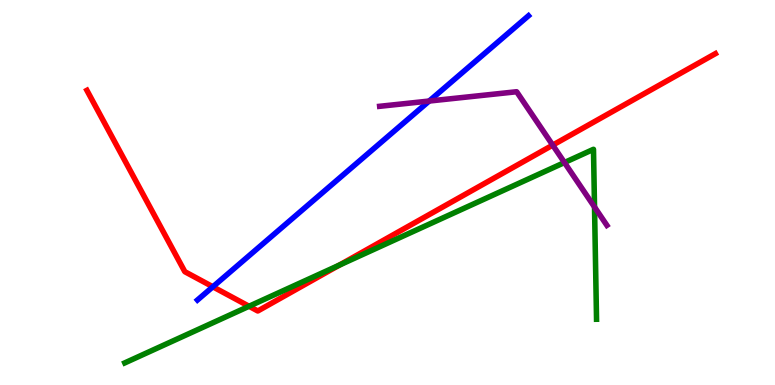[{'lines': ['blue', 'red'], 'intersections': [{'x': 2.75, 'y': 2.55}]}, {'lines': ['green', 'red'], 'intersections': [{'x': 3.21, 'y': 2.05}, {'x': 4.38, 'y': 3.11}]}, {'lines': ['purple', 'red'], 'intersections': [{'x': 7.13, 'y': 6.23}]}, {'lines': ['blue', 'green'], 'intersections': []}, {'lines': ['blue', 'purple'], 'intersections': [{'x': 5.54, 'y': 7.38}]}, {'lines': ['green', 'purple'], 'intersections': [{'x': 7.28, 'y': 5.78}, {'x': 7.67, 'y': 4.62}]}]